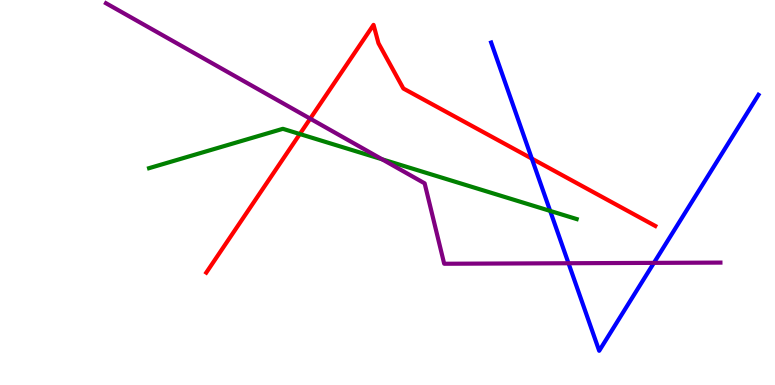[{'lines': ['blue', 'red'], 'intersections': [{'x': 6.86, 'y': 5.88}]}, {'lines': ['green', 'red'], 'intersections': [{'x': 3.87, 'y': 6.52}]}, {'lines': ['purple', 'red'], 'intersections': [{'x': 4.0, 'y': 6.92}]}, {'lines': ['blue', 'green'], 'intersections': [{'x': 7.1, 'y': 4.52}]}, {'lines': ['blue', 'purple'], 'intersections': [{'x': 7.34, 'y': 3.16}, {'x': 8.44, 'y': 3.17}]}, {'lines': ['green', 'purple'], 'intersections': [{'x': 4.93, 'y': 5.86}]}]